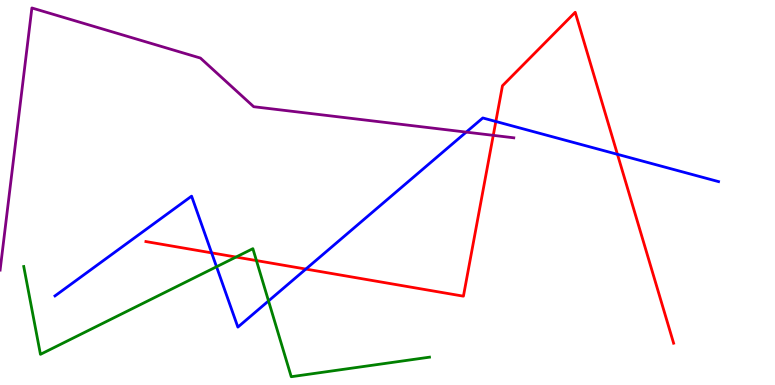[{'lines': ['blue', 'red'], 'intersections': [{'x': 2.73, 'y': 3.43}, {'x': 3.95, 'y': 3.01}, {'x': 6.4, 'y': 6.84}, {'x': 7.97, 'y': 5.99}]}, {'lines': ['green', 'red'], 'intersections': [{'x': 3.05, 'y': 3.32}, {'x': 3.31, 'y': 3.23}]}, {'lines': ['purple', 'red'], 'intersections': [{'x': 6.36, 'y': 6.48}]}, {'lines': ['blue', 'green'], 'intersections': [{'x': 2.79, 'y': 3.07}, {'x': 3.46, 'y': 2.18}]}, {'lines': ['blue', 'purple'], 'intersections': [{'x': 6.02, 'y': 6.57}]}, {'lines': ['green', 'purple'], 'intersections': []}]